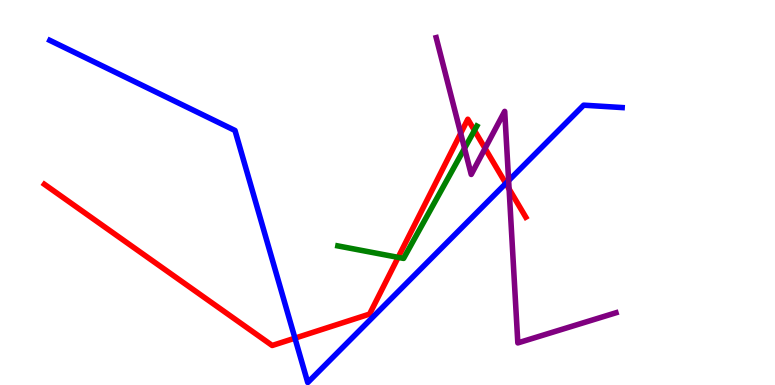[{'lines': ['blue', 'red'], 'intersections': [{'x': 3.81, 'y': 1.22}, {'x': 6.53, 'y': 5.24}]}, {'lines': ['green', 'red'], 'intersections': [{'x': 5.14, 'y': 3.32}, {'x': 6.12, 'y': 6.61}]}, {'lines': ['purple', 'red'], 'intersections': [{'x': 5.94, 'y': 6.54}, {'x': 6.26, 'y': 6.15}, {'x': 6.57, 'y': 5.09}]}, {'lines': ['blue', 'green'], 'intersections': []}, {'lines': ['blue', 'purple'], 'intersections': [{'x': 6.56, 'y': 5.31}]}, {'lines': ['green', 'purple'], 'intersections': [{'x': 5.99, 'y': 6.15}]}]